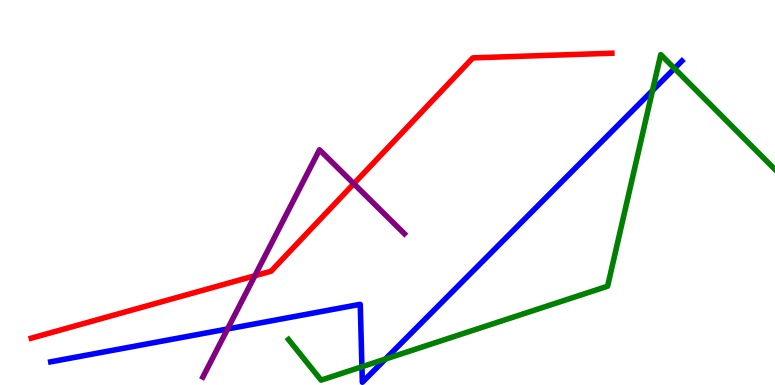[{'lines': ['blue', 'red'], 'intersections': []}, {'lines': ['green', 'red'], 'intersections': []}, {'lines': ['purple', 'red'], 'intersections': [{'x': 3.29, 'y': 2.84}, {'x': 4.57, 'y': 5.23}]}, {'lines': ['blue', 'green'], 'intersections': [{'x': 4.67, 'y': 0.474}, {'x': 4.97, 'y': 0.674}, {'x': 8.42, 'y': 7.65}, {'x': 8.7, 'y': 8.22}]}, {'lines': ['blue', 'purple'], 'intersections': [{'x': 2.94, 'y': 1.46}]}, {'lines': ['green', 'purple'], 'intersections': []}]